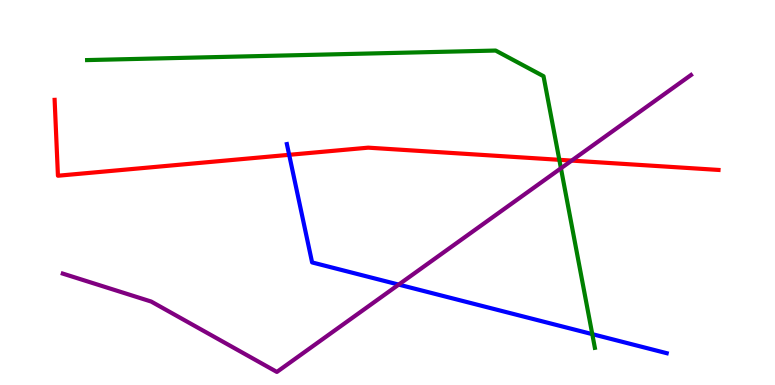[{'lines': ['blue', 'red'], 'intersections': [{'x': 3.73, 'y': 5.98}]}, {'lines': ['green', 'red'], 'intersections': [{'x': 7.22, 'y': 5.85}]}, {'lines': ['purple', 'red'], 'intersections': [{'x': 7.38, 'y': 5.83}]}, {'lines': ['blue', 'green'], 'intersections': [{'x': 7.64, 'y': 1.32}]}, {'lines': ['blue', 'purple'], 'intersections': [{'x': 5.14, 'y': 2.61}]}, {'lines': ['green', 'purple'], 'intersections': [{'x': 7.24, 'y': 5.63}]}]